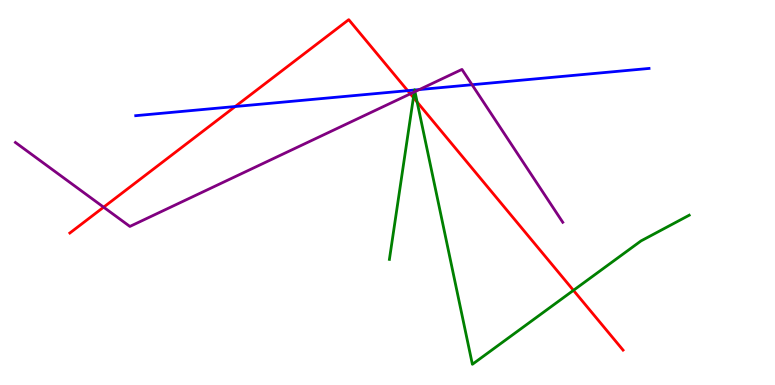[{'lines': ['blue', 'red'], 'intersections': [{'x': 3.03, 'y': 7.23}, {'x': 5.26, 'y': 7.65}]}, {'lines': ['green', 'red'], 'intersections': [{'x': 5.33, 'y': 7.47}, {'x': 5.38, 'y': 7.35}, {'x': 7.4, 'y': 2.46}]}, {'lines': ['purple', 'red'], 'intersections': [{'x': 1.34, 'y': 4.62}, {'x': 5.29, 'y': 7.56}]}, {'lines': ['blue', 'green'], 'intersections': [{'x': 5.35, 'y': 7.66}, {'x': 5.35, 'y': 7.66}]}, {'lines': ['blue', 'purple'], 'intersections': [{'x': 5.41, 'y': 7.67}, {'x': 6.09, 'y': 7.8}]}, {'lines': ['green', 'purple'], 'intersections': [{'x': 5.35, 'y': 7.61}, {'x': 5.35, 'y': 7.62}]}]